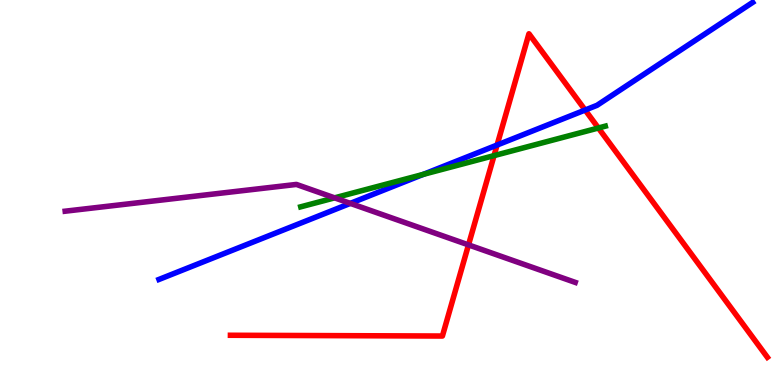[{'lines': ['blue', 'red'], 'intersections': [{'x': 6.41, 'y': 6.23}, {'x': 7.55, 'y': 7.14}]}, {'lines': ['green', 'red'], 'intersections': [{'x': 6.37, 'y': 5.96}, {'x': 7.72, 'y': 6.68}]}, {'lines': ['purple', 'red'], 'intersections': [{'x': 6.05, 'y': 3.64}]}, {'lines': ['blue', 'green'], 'intersections': [{'x': 5.46, 'y': 5.47}]}, {'lines': ['blue', 'purple'], 'intersections': [{'x': 4.52, 'y': 4.72}]}, {'lines': ['green', 'purple'], 'intersections': [{'x': 4.32, 'y': 4.86}]}]